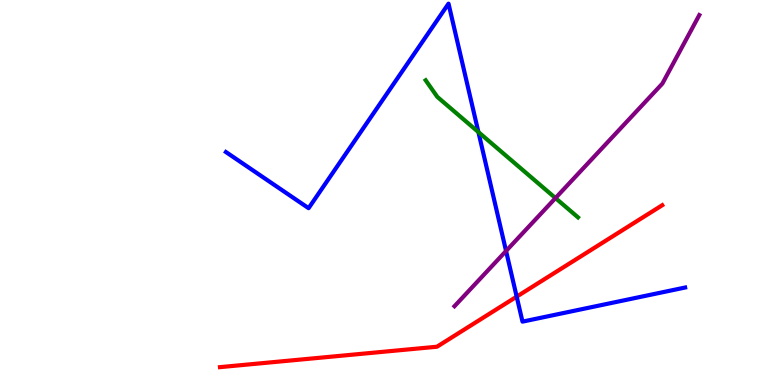[{'lines': ['blue', 'red'], 'intersections': [{'x': 6.67, 'y': 2.29}]}, {'lines': ['green', 'red'], 'intersections': []}, {'lines': ['purple', 'red'], 'intersections': []}, {'lines': ['blue', 'green'], 'intersections': [{'x': 6.17, 'y': 6.57}]}, {'lines': ['blue', 'purple'], 'intersections': [{'x': 6.53, 'y': 3.48}]}, {'lines': ['green', 'purple'], 'intersections': [{'x': 7.17, 'y': 4.86}]}]